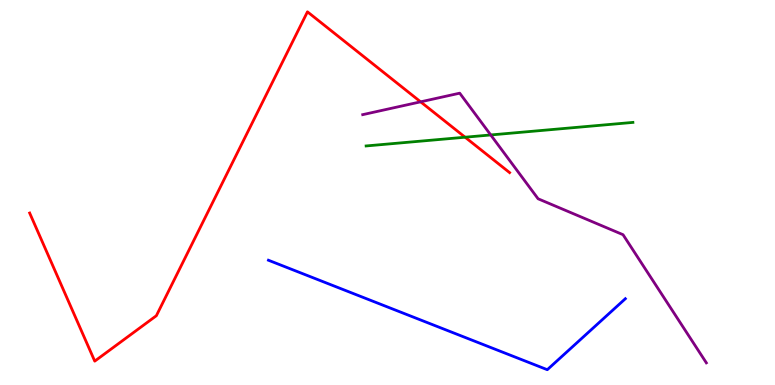[{'lines': ['blue', 'red'], 'intersections': []}, {'lines': ['green', 'red'], 'intersections': [{'x': 6.0, 'y': 6.44}]}, {'lines': ['purple', 'red'], 'intersections': [{'x': 5.43, 'y': 7.36}]}, {'lines': ['blue', 'green'], 'intersections': []}, {'lines': ['blue', 'purple'], 'intersections': []}, {'lines': ['green', 'purple'], 'intersections': [{'x': 6.33, 'y': 6.49}]}]